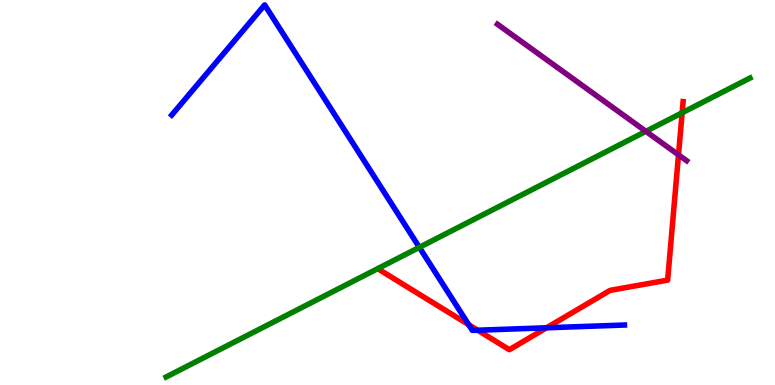[{'lines': ['blue', 'red'], 'intersections': [{'x': 6.05, 'y': 1.57}, {'x': 6.16, 'y': 1.42}, {'x': 7.05, 'y': 1.49}]}, {'lines': ['green', 'red'], 'intersections': [{'x': 8.8, 'y': 7.07}]}, {'lines': ['purple', 'red'], 'intersections': [{'x': 8.75, 'y': 5.98}]}, {'lines': ['blue', 'green'], 'intersections': [{'x': 5.41, 'y': 3.58}]}, {'lines': ['blue', 'purple'], 'intersections': []}, {'lines': ['green', 'purple'], 'intersections': [{'x': 8.33, 'y': 6.59}]}]